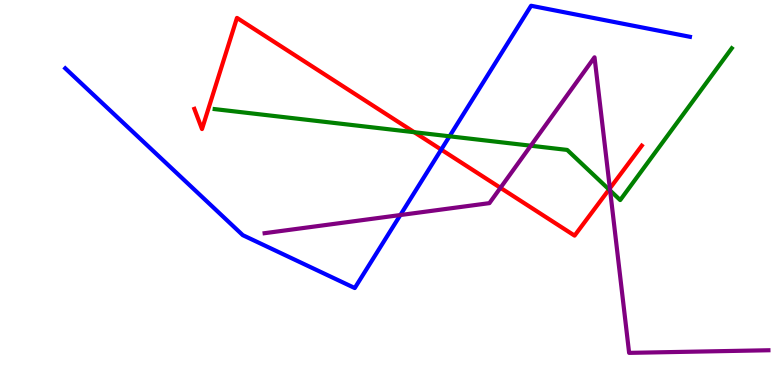[{'lines': ['blue', 'red'], 'intersections': [{'x': 5.69, 'y': 6.11}]}, {'lines': ['green', 'red'], 'intersections': [{'x': 5.34, 'y': 6.57}, {'x': 7.86, 'y': 5.08}]}, {'lines': ['purple', 'red'], 'intersections': [{'x': 6.46, 'y': 5.12}, {'x': 7.87, 'y': 5.11}]}, {'lines': ['blue', 'green'], 'intersections': [{'x': 5.8, 'y': 6.46}]}, {'lines': ['blue', 'purple'], 'intersections': [{'x': 5.17, 'y': 4.41}]}, {'lines': ['green', 'purple'], 'intersections': [{'x': 6.85, 'y': 6.22}, {'x': 7.87, 'y': 5.05}]}]